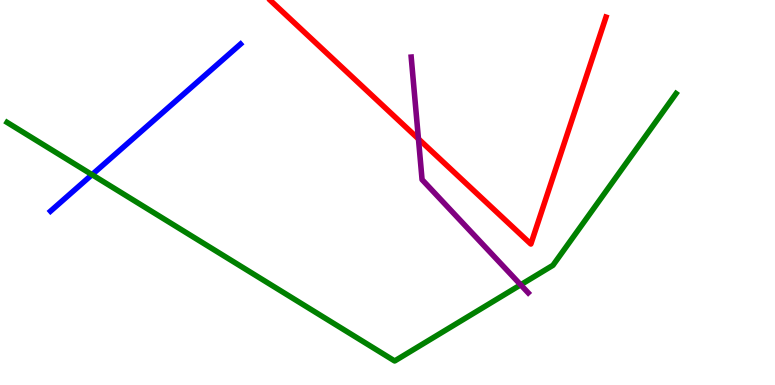[{'lines': ['blue', 'red'], 'intersections': []}, {'lines': ['green', 'red'], 'intersections': []}, {'lines': ['purple', 'red'], 'intersections': [{'x': 5.4, 'y': 6.39}]}, {'lines': ['blue', 'green'], 'intersections': [{'x': 1.19, 'y': 5.46}]}, {'lines': ['blue', 'purple'], 'intersections': []}, {'lines': ['green', 'purple'], 'intersections': [{'x': 6.72, 'y': 2.6}]}]